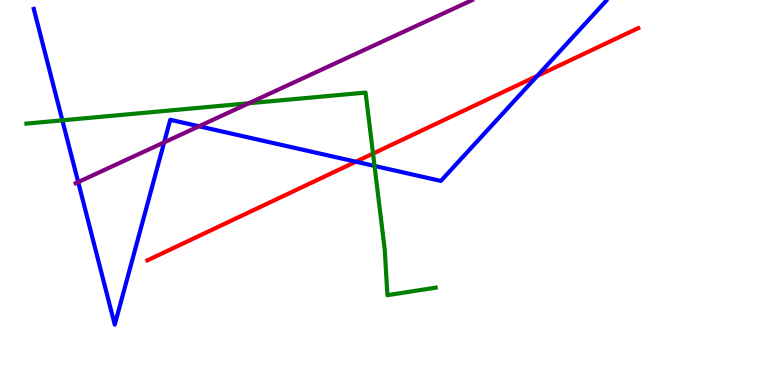[{'lines': ['blue', 'red'], 'intersections': [{'x': 4.59, 'y': 5.8}, {'x': 6.93, 'y': 8.03}]}, {'lines': ['green', 'red'], 'intersections': [{'x': 4.81, 'y': 6.01}]}, {'lines': ['purple', 'red'], 'intersections': []}, {'lines': ['blue', 'green'], 'intersections': [{'x': 0.804, 'y': 6.87}, {'x': 4.83, 'y': 5.69}]}, {'lines': ['blue', 'purple'], 'intersections': [{'x': 1.01, 'y': 5.27}, {'x': 2.12, 'y': 6.3}, {'x': 2.57, 'y': 6.72}]}, {'lines': ['green', 'purple'], 'intersections': [{'x': 3.21, 'y': 7.32}]}]